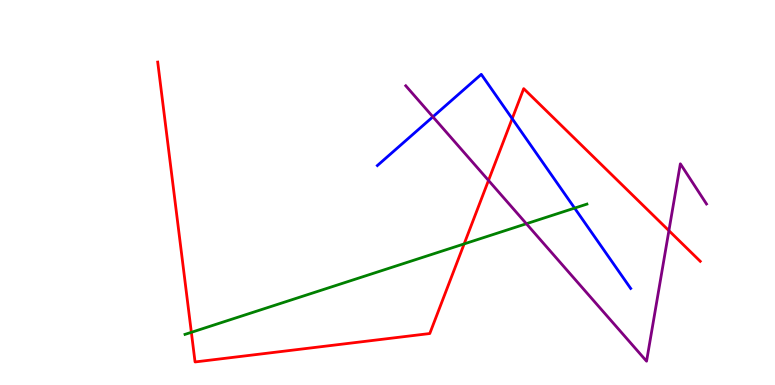[{'lines': ['blue', 'red'], 'intersections': [{'x': 6.61, 'y': 6.92}]}, {'lines': ['green', 'red'], 'intersections': [{'x': 2.47, 'y': 1.37}, {'x': 5.99, 'y': 3.66}]}, {'lines': ['purple', 'red'], 'intersections': [{'x': 6.3, 'y': 5.31}, {'x': 8.63, 'y': 4.01}]}, {'lines': ['blue', 'green'], 'intersections': [{'x': 7.41, 'y': 4.59}]}, {'lines': ['blue', 'purple'], 'intersections': [{'x': 5.59, 'y': 6.97}]}, {'lines': ['green', 'purple'], 'intersections': [{'x': 6.79, 'y': 4.19}]}]